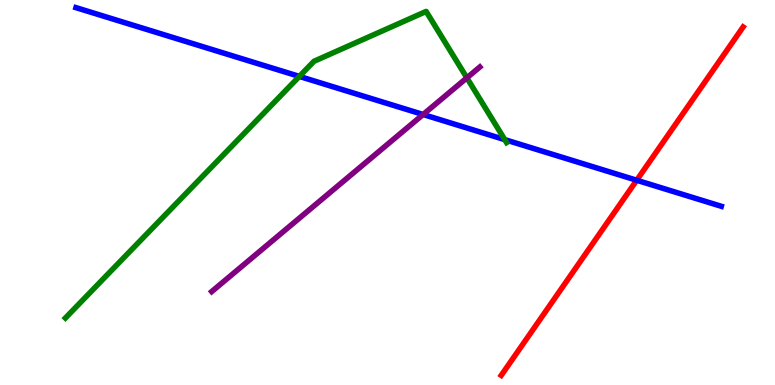[{'lines': ['blue', 'red'], 'intersections': [{'x': 8.22, 'y': 5.32}]}, {'lines': ['green', 'red'], 'intersections': []}, {'lines': ['purple', 'red'], 'intersections': []}, {'lines': ['blue', 'green'], 'intersections': [{'x': 3.86, 'y': 8.02}, {'x': 6.51, 'y': 6.37}]}, {'lines': ['blue', 'purple'], 'intersections': [{'x': 5.46, 'y': 7.03}]}, {'lines': ['green', 'purple'], 'intersections': [{'x': 6.02, 'y': 7.98}]}]